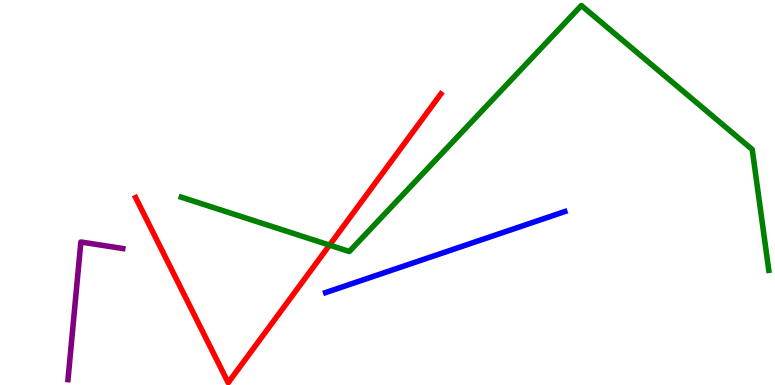[{'lines': ['blue', 'red'], 'intersections': []}, {'lines': ['green', 'red'], 'intersections': [{'x': 4.25, 'y': 3.63}]}, {'lines': ['purple', 'red'], 'intersections': []}, {'lines': ['blue', 'green'], 'intersections': []}, {'lines': ['blue', 'purple'], 'intersections': []}, {'lines': ['green', 'purple'], 'intersections': []}]